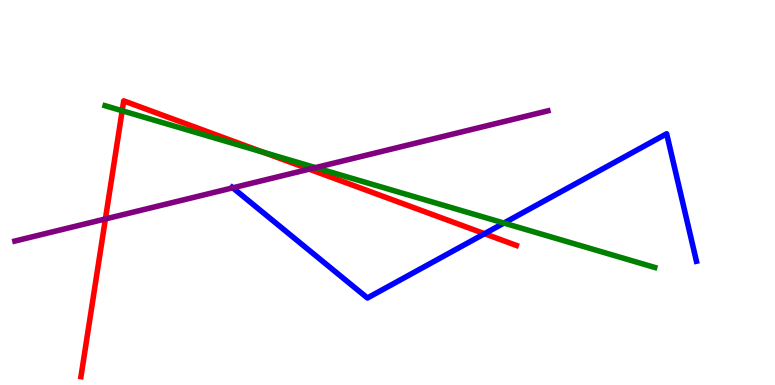[{'lines': ['blue', 'red'], 'intersections': [{'x': 6.25, 'y': 3.93}]}, {'lines': ['green', 'red'], 'intersections': [{'x': 1.58, 'y': 7.12}, {'x': 3.4, 'y': 6.04}]}, {'lines': ['purple', 'red'], 'intersections': [{'x': 1.36, 'y': 4.31}, {'x': 3.99, 'y': 5.61}]}, {'lines': ['blue', 'green'], 'intersections': [{'x': 6.5, 'y': 4.21}]}, {'lines': ['blue', 'purple'], 'intersections': [{'x': 3.0, 'y': 5.12}]}, {'lines': ['green', 'purple'], 'intersections': [{'x': 4.07, 'y': 5.65}]}]